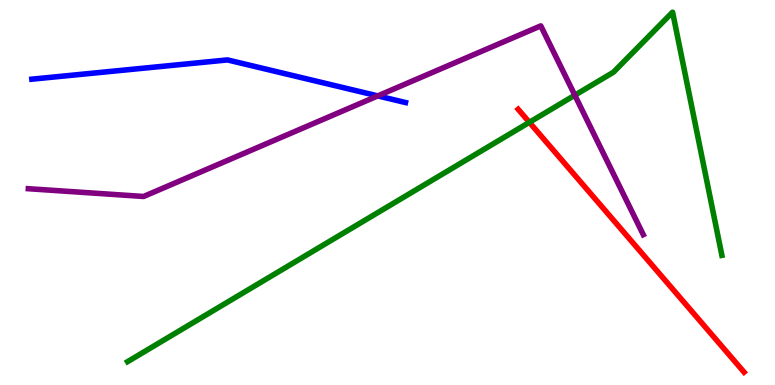[{'lines': ['blue', 'red'], 'intersections': []}, {'lines': ['green', 'red'], 'intersections': [{'x': 6.83, 'y': 6.82}]}, {'lines': ['purple', 'red'], 'intersections': []}, {'lines': ['blue', 'green'], 'intersections': []}, {'lines': ['blue', 'purple'], 'intersections': [{'x': 4.87, 'y': 7.51}]}, {'lines': ['green', 'purple'], 'intersections': [{'x': 7.42, 'y': 7.53}]}]